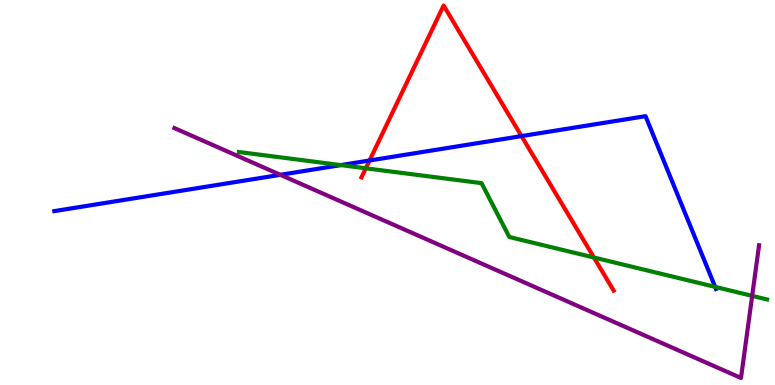[{'lines': ['blue', 'red'], 'intersections': [{'x': 4.77, 'y': 5.83}, {'x': 6.73, 'y': 6.47}]}, {'lines': ['green', 'red'], 'intersections': [{'x': 4.72, 'y': 5.63}, {'x': 7.66, 'y': 3.31}]}, {'lines': ['purple', 'red'], 'intersections': []}, {'lines': ['blue', 'green'], 'intersections': [{'x': 4.4, 'y': 5.71}, {'x': 9.23, 'y': 2.55}]}, {'lines': ['blue', 'purple'], 'intersections': [{'x': 3.62, 'y': 5.46}]}, {'lines': ['green', 'purple'], 'intersections': [{'x': 9.71, 'y': 2.32}]}]